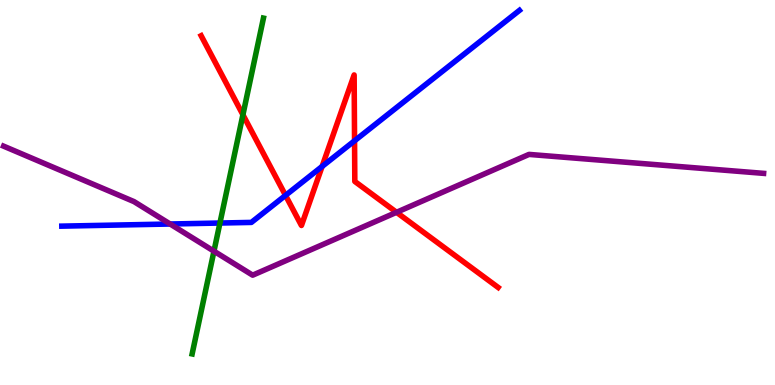[{'lines': ['blue', 'red'], 'intersections': [{'x': 3.68, 'y': 4.93}, {'x': 4.16, 'y': 5.68}, {'x': 4.57, 'y': 6.34}]}, {'lines': ['green', 'red'], 'intersections': [{'x': 3.13, 'y': 7.02}]}, {'lines': ['purple', 'red'], 'intersections': [{'x': 5.12, 'y': 4.49}]}, {'lines': ['blue', 'green'], 'intersections': [{'x': 2.84, 'y': 4.21}]}, {'lines': ['blue', 'purple'], 'intersections': [{'x': 2.2, 'y': 4.18}]}, {'lines': ['green', 'purple'], 'intersections': [{'x': 2.76, 'y': 3.48}]}]